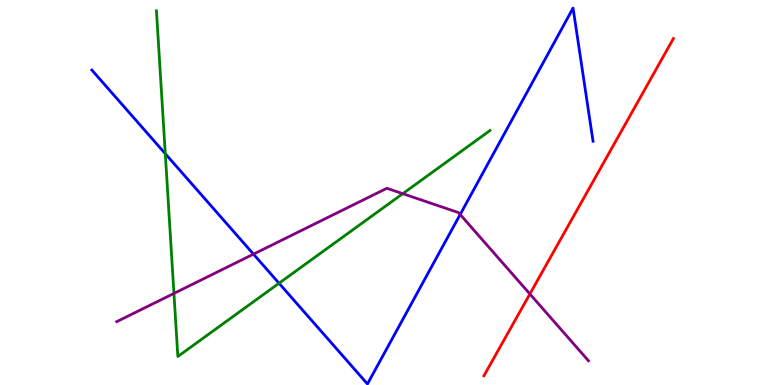[{'lines': ['blue', 'red'], 'intersections': []}, {'lines': ['green', 'red'], 'intersections': []}, {'lines': ['purple', 'red'], 'intersections': [{'x': 6.84, 'y': 2.36}]}, {'lines': ['blue', 'green'], 'intersections': [{'x': 2.13, 'y': 6.01}, {'x': 3.6, 'y': 2.64}]}, {'lines': ['blue', 'purple'], 'intersections': [{'x': 3.27, 'y': 3.4}, {'x': 5.94, 'y': 4.43}]}, {'lines': ['green', 'purple'], 'intersections': [{'x': 2.24, 'y': 2.38}, {'x': 5.2, 'y': 4.97}]}]